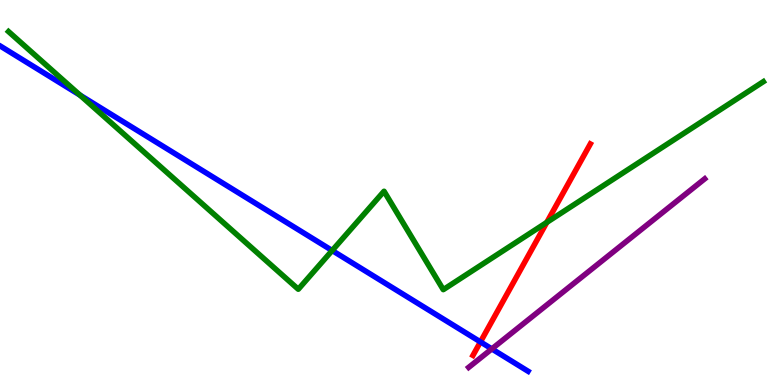[{'lines': ['blue', 'red'], 'intersections': [{'x': 6.2, 'y': 1.12}]}, {'lines': ['green', 'red'], 'intersections': [{'x': 7.06, 'y': 4.22}]}, {'lines': ['purple', 'red'], 'intersections': []}, {'lines': ['blue', 'green'], 'intersections': [{'x': 1.03, 'y': 7.53}, {'x': 4.29, 'y': 3.49}]}, {'lines': ['blue', 'purple'], 'intersections': [{'x': 6.35, 'y': 0.937}]}, {'lines': ['green', 'purple'], 'intersections': []}]